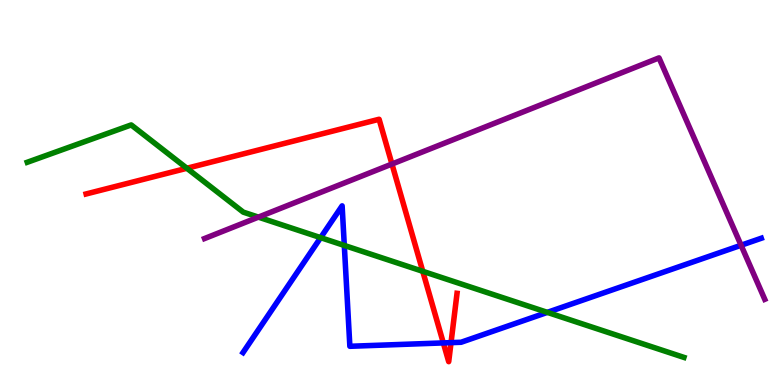[{'lines': ['blue', 'red'], 'intersections': [{'x': 5.72, 'y': 1.09}, {'x': 5.82, 'y': 1.1}]}, {'lines': ['green', 'red'], 'intersections': [{'x': 2.41, 'y': 5.63}, {'x': 5.45, 'y': 2.95}]}, {'lines': ['purple', 'red'], 'intersections': [{'x': 5.06, 'y': 5.74}]}, {'lines': ['blue', 'green'], 'intersections': [{'x': 4.14, 'y': 3.83}, {'x': 4.44, 'y': 3.62}, {'x': 7.06, 'y': 1.89}]}, {'lines': ['blue', 'purple'], 'intersections': [{'x': 9.56, 'y': 3.63}]}, {'lines': ['green', 'purple'], 'intersections': [{'x': 3.33, 'y': 4.36}]}]